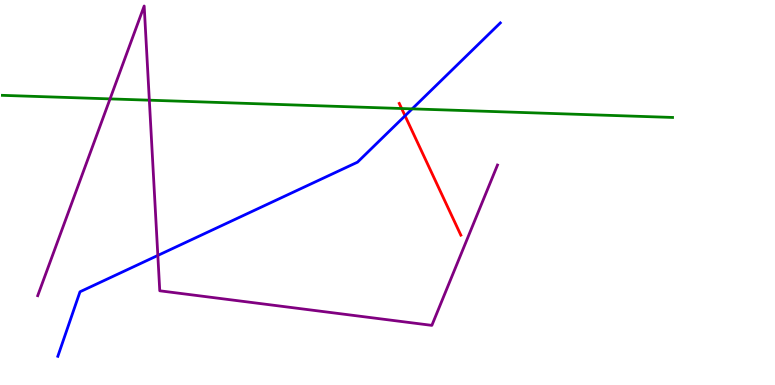[{'lines': ['blue', 'red'], 'intersections': [{'x': 5.23, 'y': 6.99}]}, {'lines': ['green', 'red'], 'intersections': [{'x': 5.18, 'y': 7.18}]}, {'lines': ['purple', 'red'], 'intersections': []}, {'lines': ['blue', 'green'], 'intersections': [{'x': 5.32, 'y': 7.17}]}, {'lines': ['blue', 'purple'], 'intersections': [{'x': 2.04, 'y': 3.37}]}, {'lines': ['green', 'purple'], 'intersections': [{'x': 1.42, 'y': 7.43}, {'x': 1.93, 'y': 7.4}]}]